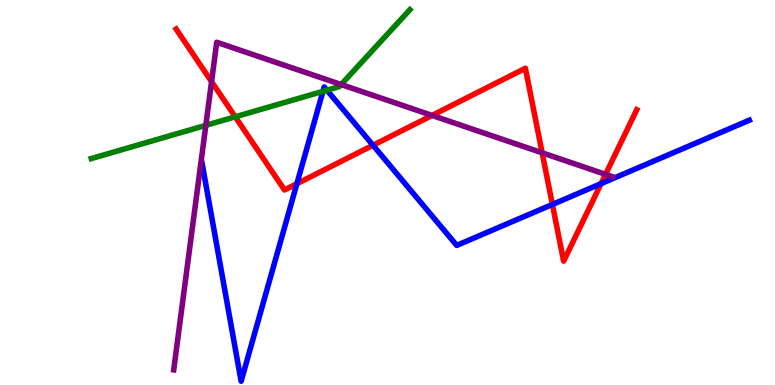[{'lines': ['blue', 'red'], 'intersections': [{'x': 3.83, 'y': 5.23}, {'x': 4.81, 'y': 6.23}, {'x': 7.13, 'y': 4.69}, {'x': 7.76, 'y': 5.23}]}, {'lines': ['green', 'red'], 'intersections': [{'x': 3.04, 'y': 6.97}]}, {'lines': ['purple', 'red'], 'intersections': [{'x': 2.73, 'y': 7.88}, {'x': 5.57, 'y': 7.0}, {'x': 7.0, 'y': 6.03}, {'x': 7.81, 'y': 5.47}]}, {'lines': ['blue', 'green'], 'intersections': [{'x': 4.17, 'y': 7.63}, {'x': 4.22, 'y': 7.66}]}, {'lines': ['blue', 'purple'], 'intersections': []}, {'lines': ['green', 'purple'], 'intersections': [{'x': 2.66, 'y': 6.74}, {'x': 4.4, 'y': 7.8}]}]